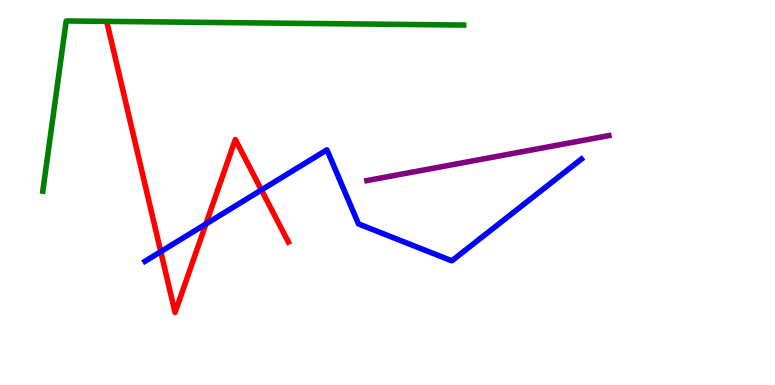[{'lines': ['blue', 'red'], 'intersections': [{'x': 2.07, 'y': 3.46}, {'x': 2.66, 'y': 4.18}, {'x': 3.37, 'y': 5.07}]}, {'lines': ['green', 'red'], 'intersections': []}, {'lines': ['purple', 'red'], 'intersections': []}, {'lines': ['blue', 'green'], 'intersections': []}, {'lines': ['blue', 'purple'], 'intersections': []}, {'lines': ['green', 'purple'], 'intersections': []}]